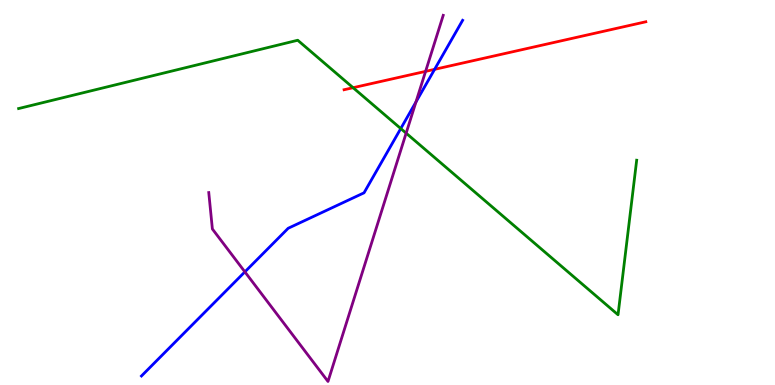[{'lines': ['blue', 'red'], 'intersections': [{'x': 5.61, 'y': 8.2}]}, {'lines': ['green', 'red'], 'intersections': [{'x': 4.56, 'y': 7.72}]}, {'lines': ['purple', 'red'], 'intersections': [{'x': 5.49, 'y': 8.15}]}, {'lines': ['blue', 'green'], 'intersections': [{'x': 5.17, 'y': 6.66}]}, {'lines': ['blue', 'purple'], 'intersections': [{'x': 3.16, 'y': 2.94}, {'x': 5.37, 'y': 7.35}]}, {'lines': ['green', 'purple'], 'intersections': [{'x': 5.24, 'y': 6.54}]}]